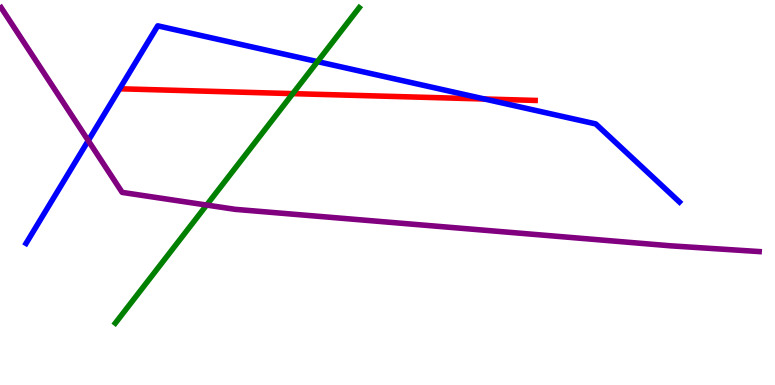[{'lines': ['blue', 'red'], 'intersections': [{'x': 6.25, 'y': 7.43}]}, {'lines': ['green', 'red'], 'intersections': [{'x': 3.78, 'y': 7.57}]}, {'lines': ['purple', 'red'], 'intersections': []}, {'lines': ['blue', 'green'], 'intersections': [{'x': 4.1, 'y': 8.4}]}, {'lines': ['blue', 'purple'], 'intersections': [{'x': 1.14, 'y': 6.35}]}, {'lines': ['green', 'purple'], 'intersections': [{'x': 2.67, 'y': 4.67}]}]